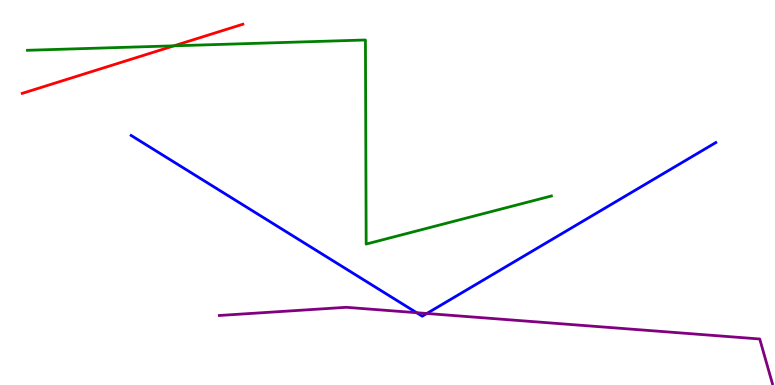[{'lines': ['blue', 'red'], 'intersections': []}, {'lines': ['green', 'red'], 'intersections': [{'x': 2.24, 'y': 8.81}]}, {'lines': ['purple', 'red'], 'intersections': []}, {'lines': ['blue', 'green'], 'intersections': []}, {'lines': ['blue', 'purple'], 'intersections': [{'x': 5.38, 'y': 1.88}, {'x': 5.51, 'y': 1.86}]}, {'lines': ['green', 'purple'], 'intersections': []}]